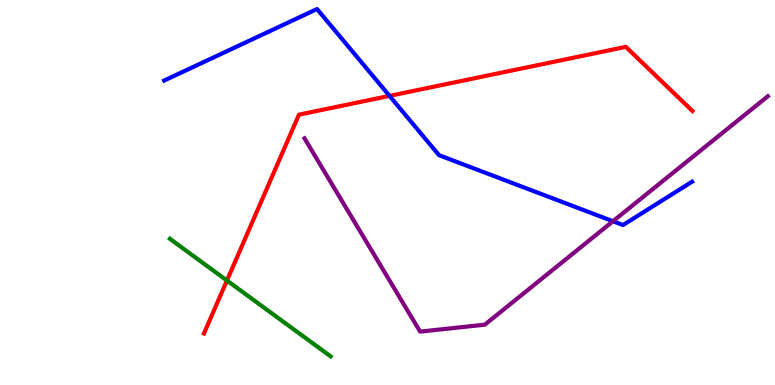[{'lines': ['blue', 'red'], 'intersections': [{'x': 5.03, 'y': 7.51}]}, {'lines': ['green', 'red'], 'intersections': [{'x': 2.93, 'y': 2.71}]}, {'lines': ['purple', 'red'], 'intersections': []}, {'lines': ['blue', 'green'], 'intersections': []}, {'lines': ['blue', 'purple'], 'intersections': [{'x': 7.91, 'y': 4.25}]}, {'lines': ['green', 'purple'], 'intersections': []}]